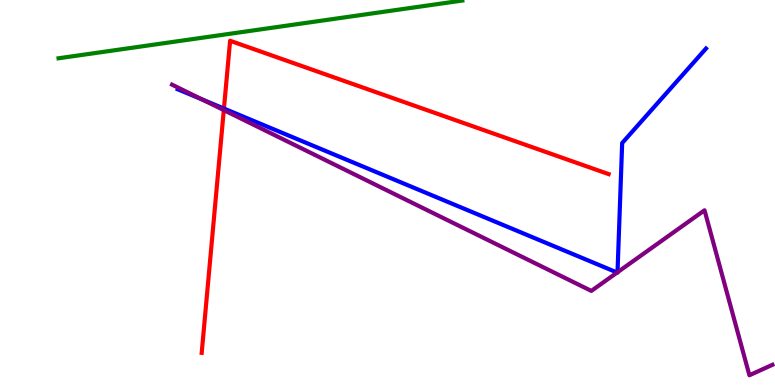[{'lines': ['blue', 'red'], 'intersections': [{'x': 2.89, 'y': 7.18}]}, {'lines': ['green', 'red'], 'intersections': []}, {'lines': ['purple', 'red'], 'intersections': [{'x': 2.89, 'y': 7.14}]}, {'lines': ['blue', 'green'], 'intersections': []}, {'lines': ['blue', 'purple'], 'intersections': [{'x': 2.61, 'y': 7.42}, {'x': 7.96, 'y': 2.92}, {'x': 7.97, 'y': 2.93}]}, {'lines': ['green', 'purple'], 'intersections': []}]